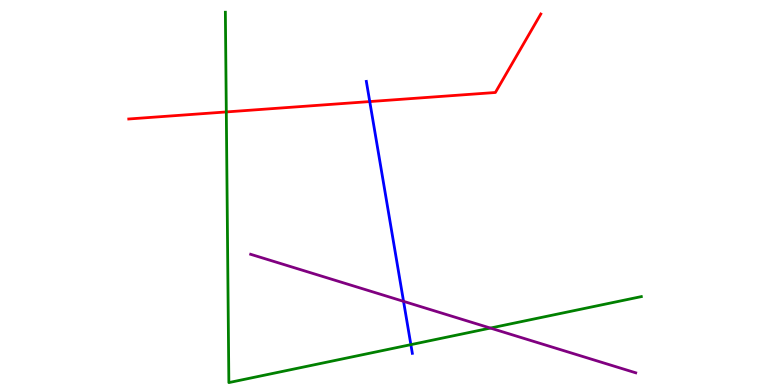[{'lines': ['blue', 'red'], 'intersections': [{'x': 4.77, 'y': 7.36}]}, {'lines': ['green', 'red'], 'intersections': [{'x': 2.92, 'y': 7.09}]}, {'lines': ['purple', 'red'], 'intersections': []}, {'lines': ['blue', 'green'], 'intersections': [{'x': 5.3, 'y': 1.05}]}, {'lines': ['blue', 'purple'], 'intersections': [{'x': 5.21, 'y': 2.17}]}, {'lines': ['green', 'purple'], 'intersections': [{'x': 6.33, 'y': 1.48}]}]